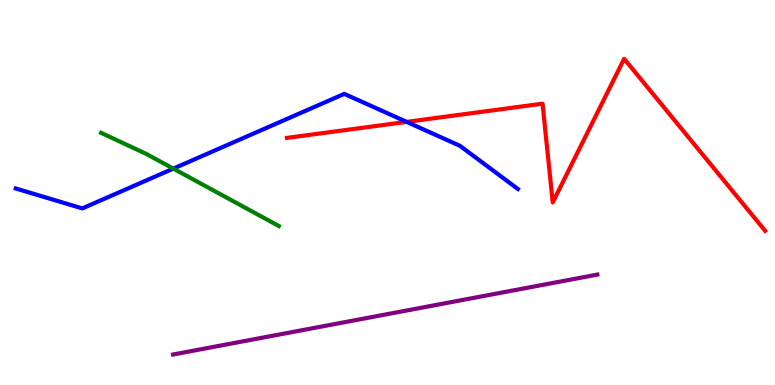[{'lines': ['blue', 'red'], 'intersections': [{'x': 5.25, 'y': 6.83}]}, {'lines': ['green', 'red'], 'intersections': []}, {'lines': ['purple', 'red'], 'intersections': []}, {'lines': ['blue', 'green'], 'intersections': [{'x': 2.24, 'y': 5.62}]}, {'lines': ['blue', 'purple'], 'intersections': []}, {'lines': ['green', 'purple'], 'intersections': []}]